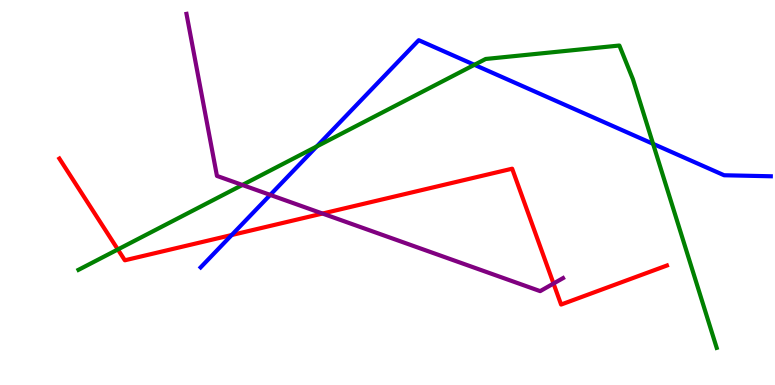[{'lines': ['blue', 'red'], 'intersections': [{'x': 2.99, 'y': 3.9}]}, {'lines': ['green', 'red'], 'intersections': [{'x': 1.52, 'y': 3.52}]}, {'lines': ['purple', 'red'], 'intersections': [{'x': 4.16, 'y': 4.45}, {'x': 7.14, 'y': 2.64}]}, {'lines': ['blue', 'green'], 'intersections': [{'x': 4.09, 'y': 6.2}, {'x': 6.12, 'y': 8.32}, {'x': 8.43, 'y': 6.26}]}, {'lines': ['blue', 'purple'], 'intersections': [{'x': 3.49, 'y': 4.94}]}, {'lines': ['green', 'purple'], 'intersections': [{'x': 3.13, 'y': 5.2}]}]